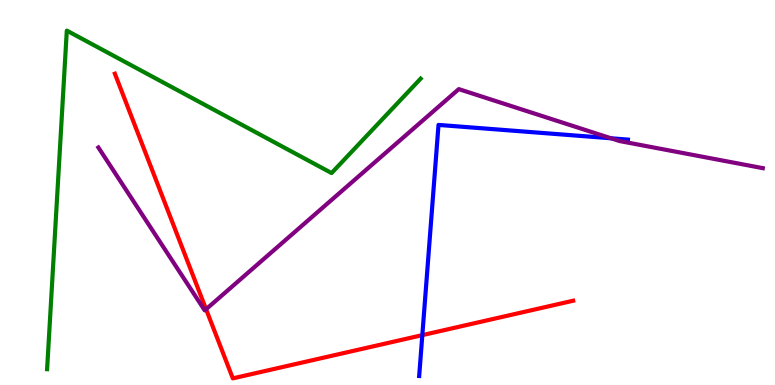[{'lines': ['blue', 'red'], 'intersections': [{'x': 5.45, 'y': 1.3}]}, {'lines': ['green', 'red'], 'intersections': []}, {'lines': ['purple', 'red'], 'intersections': [{'x': 2.66, 'y': 1.97}]}, {'lines': ['blue', 'green'], 'intersections': []}, {'lines': ['blue', 'purple'], 'intersections': [{'x': 7.88, 'y': 6.41}]}, {'lines': ['green', 'purple'], 'intersections': []}]